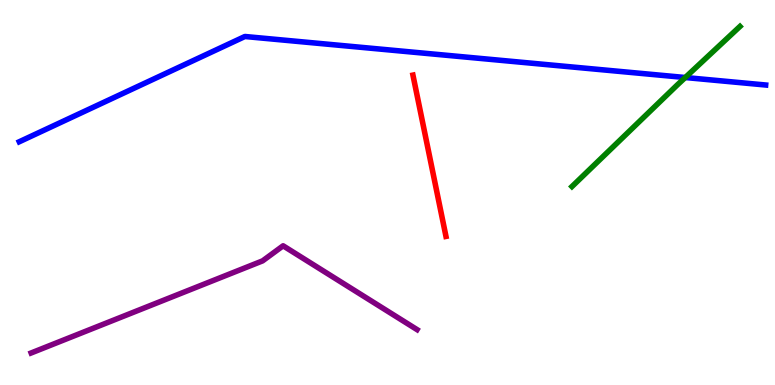[{'lines': ['blue', 'red'], 'intersections': []}, {'lines': ['green', 'red'], 'intersections': []}, {'lines': ['purple', 'red'], 'intersections': []}, {'lines': ['blue', 'green'], 'intersections': [{'x': 8.84, 'y': 7.99}]}, {'lines': ['blue', 'purple'], 'intersections': []}, {'lines': ['green', 'purple'], 'intersections': []}]